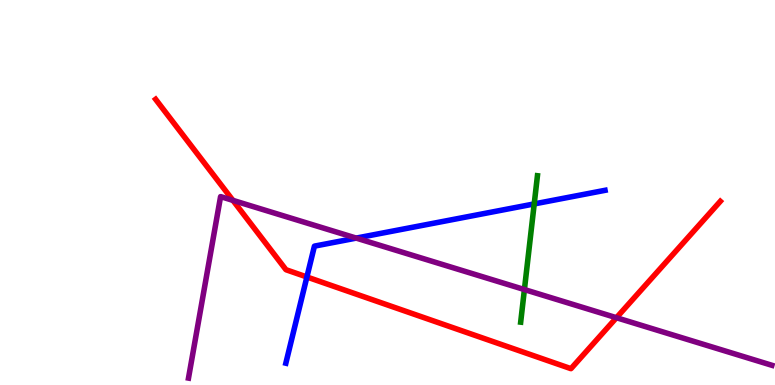[{'lines': ['blue', 'red'], 'intersections': [{'x': 3.96, 'y': 2.81}]}, {'lines': ['green', 'red'], 'intersections': []}, {'lines': ['purple', 'red'], 'intersections': [{'x': 3.01, 'y': 4.8}, {'x': 7.95, 'y': 1.75}]}, {'lines': ['blue', 'green'], 'intersections': [{'x': 6.89, 'y': 4.7}]}, {'lines': ['blue', 'purple'], 'intersections': [{'x': 4.6, 'y': 3.82}]}, {'lines': ['green', 'purple'], 'intersections': [{'x': 6.77, 'y': 2.48}]}]